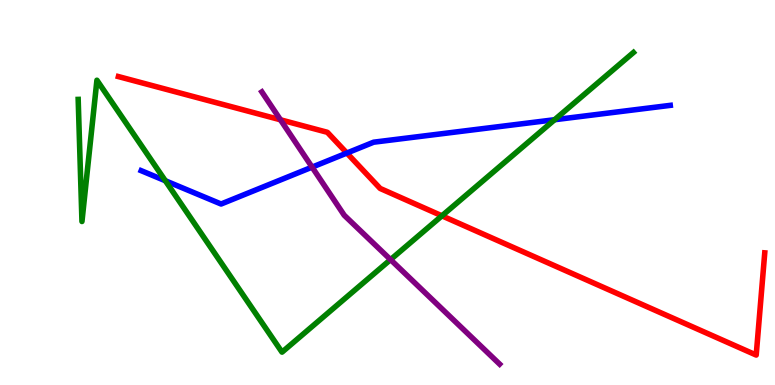[{'lines': ['blue', 'red'], 'intersections': [{'x': 4.48, 'y': 6.02}]}, {'lines': ['green', 'red'], 'intersections': [{'x': 5.7, 'y': 4.39}]}, {'lines': ['purple', 'red'], 'intersections': [{'x': 3.62, 'y': 6.89}]}, {'lines': ['blue', 'green'], 'intersections': [{'x': 2.13, 'y': 5.31}, {'x': 7.16, 'y': 6.89}]}, {'lines': ['blue', 'purple'], 'intersections': [{'x': 4.03, 'y': 5.66}]}, {'lines': ['green', 'purple'], 'intersections': [{'x': 5.04, 'y': 3.26}]}]